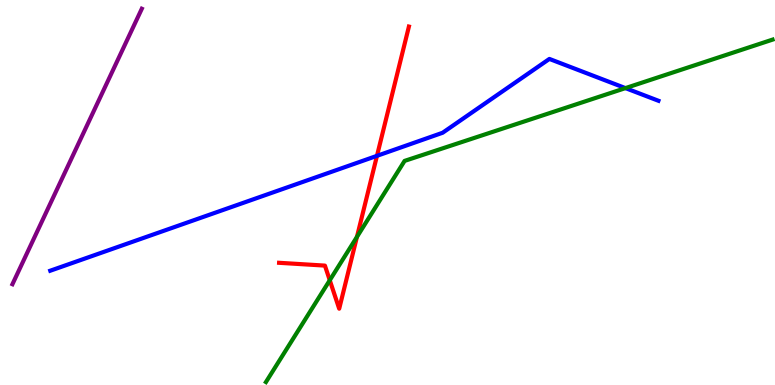[{'lines': ['blue', 'red'], 'intersections': [{'x': 4.86, 'y': 5.95}]}, {'lines': ['green', 'red'], 'intersections': [{'x': 4.26, 'y': 2.72}, {'x': 4.61, 'y': 3.85}]}, {'lines': ['purple', 'red'], 'intersections': []}, {'lines': ['blue', 'green'], 'intersections': [{'x': 8.07, 'y': 7.71}]}, {'lines': ['blue', 'purple'], 'intersections': []}, {'lines': ['green', 'purple'], 'intersections': []}]